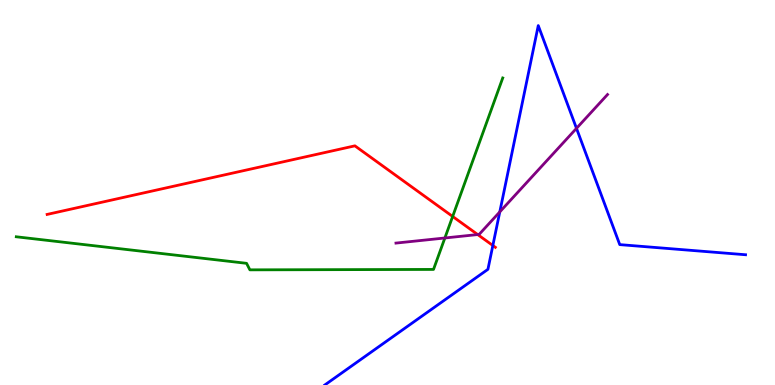[{'lines': ['blue', 'red'], 'intersections': [{'x': 6.36, 'y': 3.62}]}, {'lines': ['green', 'red'], 'intersections': [{'x': 5.84, 'y': 4.38}]}, {'lines': ['purple', 'red'], 'intersections': [{'x': 6.16, 'y': 3.91}]}, {'lines': ['blue', 'green'], 'intersections': []}, {'lines': ['blue', 'purple'], 'intersections': [{'x': 6.45, 'y': 4.5}, {'x': 7.44, 'y': 6.67}]}, {'lines': ['green', 'purple'], 'intersections': [{'x': 5.74, 'y': 3.82}]}]